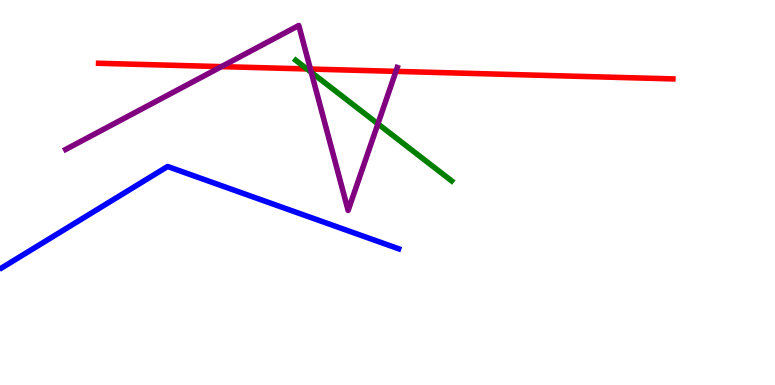[{'lines': ['blue', 'red'], 'intersections': []}, {'lines': ['green', 'red'], 'intersections': [{'x': 3.96, 'y': 8.21}]}, {'lines': ['purple', 'red'], 'intersections': [{'x': 2.86, 'y': 8.27}, {'x': 4.01, 'y': 8.21}, {'x': 5.11, 'y': 8.15}]}, {'lines': ['blue', 'green'], 'intersections': []}, {'lines': ['blue', 'purple'], 'intersections': []}, {'lines': ['green', 'purple'], 'intersections': [{'x': 4.02, 'y': 8.12}, {'x': 4.88, 'y': 6.78}]}]